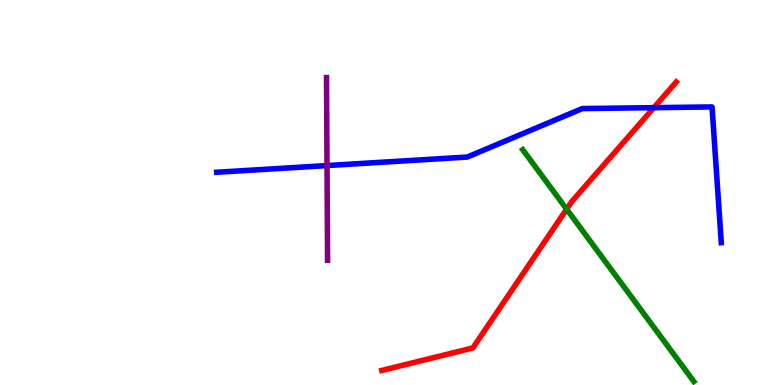[{'lines': ['blue', 'red'], 'intersections': [{'x': 8.44, 'y': 7.2}]}, {'lines': ['green', 'red'], 'intersections': [{'x': 7.31, 'y': 4.57}]}, {'lines': ['purple', 'red'], 'intersections': []}, {'lines': ['blue', 'green'], 'intersections': []}, {'lines': ['blue', 'purple'], 'intersections': [{'x': 4.22, 'y': 5.7}]}, {'lines': ['green', 'purple'], 'intersections': []}]